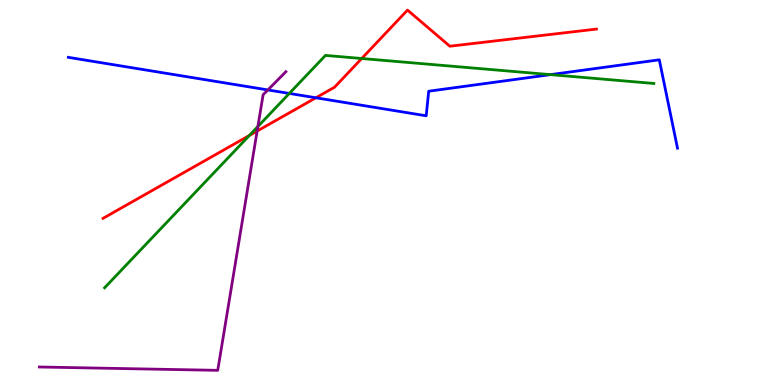[{'lines': ['blue', 'red'], 'intersections': [{'x': 4.08, 'y': 7.46}]}, {'lines': ['green', 'red'], 'intersections': [{'x': 3.22, 'y': 6.48}, {'x': 4.67, 'y': 8.48}]}, {'lines': ['purple', 'red'], 'intersections': [{'x': 3.32, 'y': 6.6}]}, {'lines': ['blue', 'green'], 'intersections': [{'x': 3.73, 'y': 7.57}, {'x': 7.1, 'y': 8.06}]}, {'lines': ['blue', 'purple'], 'intersections': [{'x': 3.46, 'y': 7.66}]}, {'lines': ['green', 'purple'], 'intersections': [{'x': 3.33, 'y': 6.71}]}]